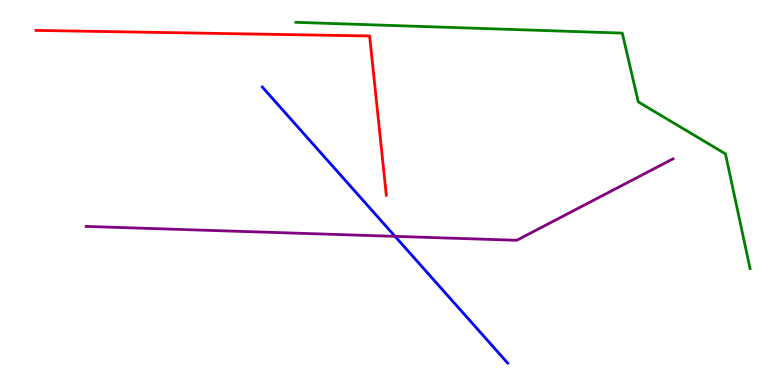[{'lines': ['blue', 'red'], 'intersections': []}, {'lines': ['green', 'red'], 'intersections': []}, {'lines': ['purple', 'red'], 'intersections': []}, {'lines': ['blue', 'green'], 'intersections': []}, {'lines': ['blue', 'purple'], 'intersections': [{'x': 5.1, 'y': 3.86}]}, {'lines': ['green', 'purple'], 'intersections': []}]